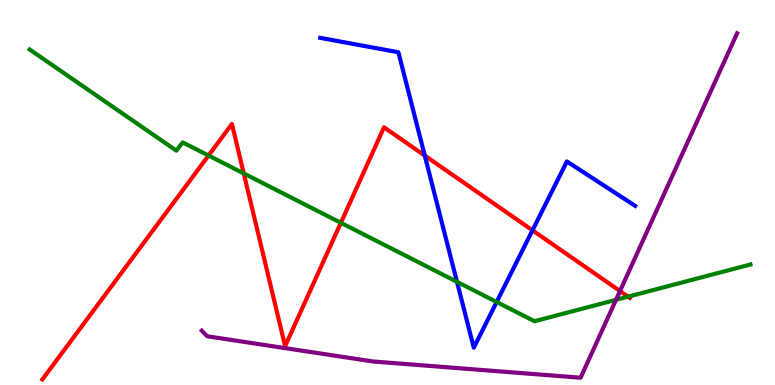[{'lines': ['blue', 'red'], 'intersections': [{'x': 5.48, 'y': 5.96}, {'x': 6.87, 'y': 4.02}]}, {'lines': ['green', 'red'], 'intersections': [{'x': 2.69, 'y': 5.96}, {'x': 3.15, 'y': 5.5}, {'x': 4.4, 'y': 4.21}, {'x': 8.1, 'y': 2.29}]}, {'lines': ['purple', 'red'], 'intersections': [{'x': 8.0, 'y': 2.44}]}, {'lines': ['blue', 'green'], 'intersections': [{'x': 5.9, 'y': 2.68}, {'x': 6.41, 'y': 2.16}]}, {'lines': ['blue', 'purple'], 'intersections': []}, {'lines': ['green', 'purple'], 'intersections': [{'x': 7.95, 'y': 2.21}]}]